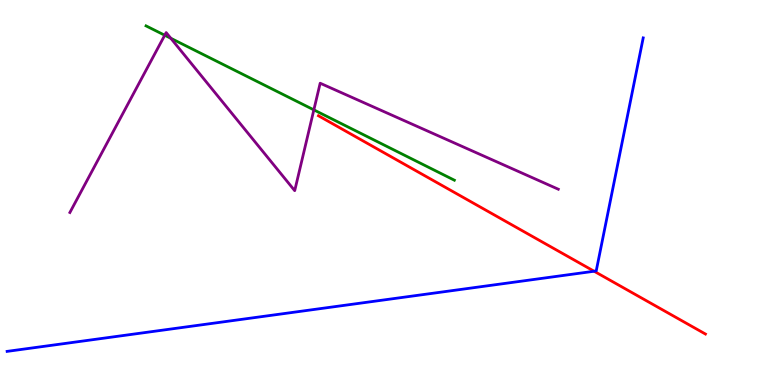[{'lines': ['blue', 'red'], 'intersections': [{'x': 7.67, 'y': 2.95}]}, {'lines': ['green', 'red'], 'intersections': []}, {'lines': ['purple', 'red'], 'intersections': []}, {'lines': ['blue', 'green'], 'intersections': []}, {'lines': ['blue', 'purple'], 'intersections': []}, {'lines': ['green', 'purple'], 'intersections': [{'x': 2.13, 'y': 9.08}, {'x': 2.2, 'y': 9.01}, {'x': 4.05, 'y': 7.15}]}]